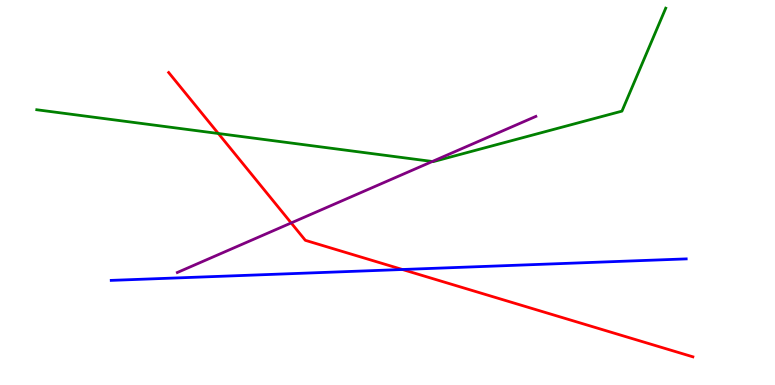[{'lines': ['blue', 'red'], 'intersections': [{'x': 5.19, 'y': 3.0}]}, {'lines': ['green', 'red'], 'intersections': [{'x': 2.82, 'y': 6.53}]}, {'lines': ['purple', 'red'], 'intersections': [{'x': 3.76, 'y': 4.21}]}, {'lines': ['blue', 'green'], 'intersections': []}, {'lines': ['blue', 'purple'], 'intersections': []}, {'lines': ['green', 'purple'], 'intersections': [{'x': 5.58, 'y': 5.81}]}]